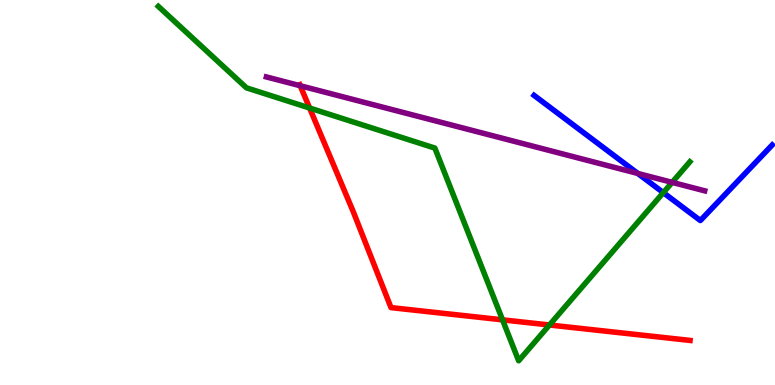[{'lines': ['blue', 'red'], 'intersections': []}, {'lines': ['green', 'red'], 'intersections': [{'x': 3.99, 'y': 7.19}, {'x': 6.48, 'y': 1.69}, {'x': 7.09, 'y': 1.56}]}, {'lines': ['purple', 'red'], 'intersections': [{'x': 3.87, 'y': 7.77}]}, {'lines': ['blue', 'green'], 'intersections': [{'x': 8.56, 'y': 5.0}]}, {'lines': ['blue', 'purple'], 'intersections': [{'x': 8.23, 'y': 5.49}]}, {'lines': ['green', 'purple'], 'intersections': [{'x': 8.67, 'y': 5.26}]}]